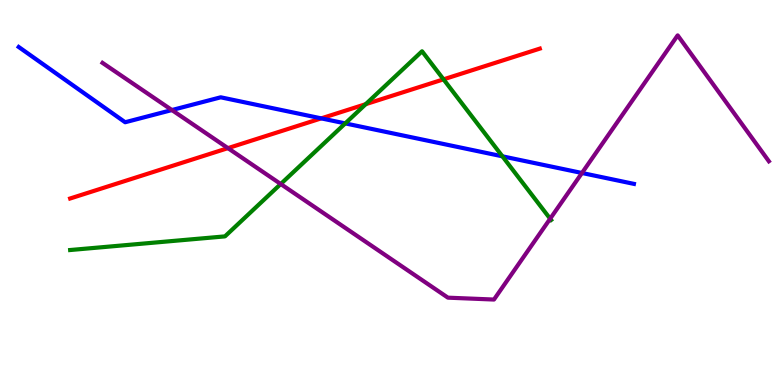[{'lines': ['blue', 'red'], 'intersections': [{'x': 4.14, 'y': 6.93}]}, {'lines': ['green', 'red'], 'intersections': [{'x': 4.72, 'y': 7.29}, {'x': 5.72, 'y': 7.94}]}, {'lines': ['purple', 'red'], 'intersections': [{'x': 2.94, 'y': 6.15}]}, {'lines': ['blue', 'green'], 'intersections': [{'x': 4.45, 'y': 6.79}, {'x': 6.48, 'y': 5.94}]}, {'lines': ['blue', 'purple'], 'intersections': [{'x': 2.22, 'y': 7.14}, {'x': 7.51, 'y': 5.51}]}, {'lines': ['green', 'purple'], 'intersections': [{'x': 3.62, 'y': 5.22}, {'x': 7.1, 'y': 4.32}]}]